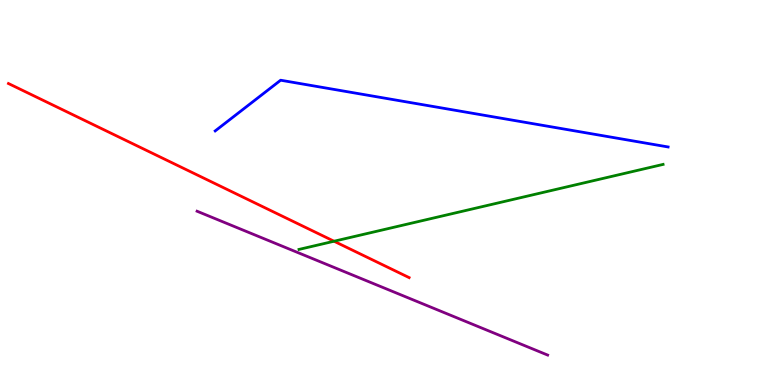[{'lines': ['blue', 'red'], 'intersections': []}, {'lines': ['green', 'red'], 'intersections': [{'x': 4.31, 'y': 3.73}]}, {'lines': ['purple', 'red'], 'intersections': []}, {'lines': ['blue', 'green'], 'intersections': []}, {'lines': ['blue', 'purple'], 'intersections': []}, {'lines': ['green', 'purple'], 'intersections': []}]